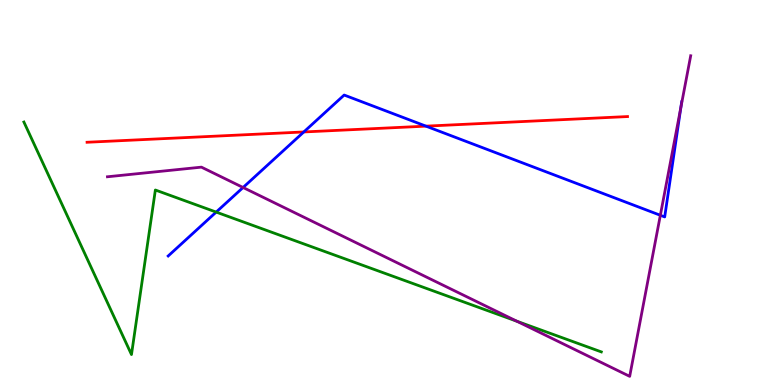[{'lines': ['blue', 'red'], 'intersections': [{'x': 3.92, 'y': 6.57}, {'x': 5.5, 'y': 6.72}]}, {'lines': ['green', 'red'], 'intersections': []}, {'lines': ['purple', 'red'], 'intersections': []}, {'lines': ['blue', 'green'], 'intersections': [{'x': 2.79, 'y': 4.49}]}, {'lines': ['blue', 'purple'], 'intersections': [{'x': 3.14, 'y': 5.13}, {'x': 8.52, 'y': 4.41}, {'x': 8.78, 'y': 7.2}]}, {'lines': ['green', 'purple'], 'intersections': [{'x': 6.67, 'y': 1.66}]}]